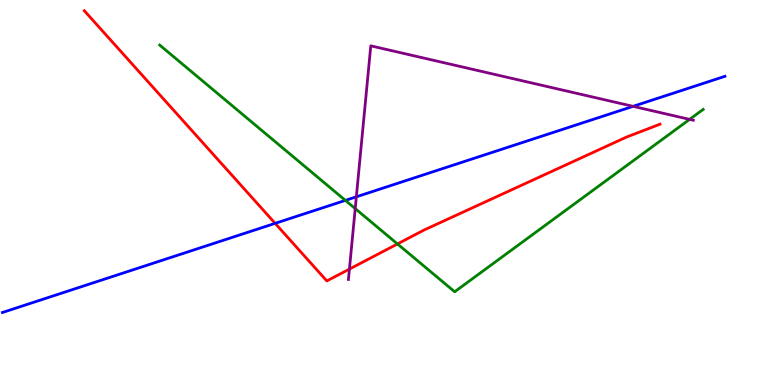[{'lines': ['blue', 'red'], 'intersections': [{'x': 3.55, 'y': 4.2}]}, {'lines': ['green', 'red'], 'intersections': [{'x': 5.13, 'y': 3.66}]}, {'lines': ['purple', 'red'], 'intersections': [{'x': 4.51, 'y': 3.01}]}, {'lines': ['blue', 'green'], 'intersections': [{'x': 4.46, 'y': 4.8}]}, {'lines': ['blue', 'purple'], 'intersections': [{'x': 4.6, 'y': 4.89}, {'x': 8.17, 'y': 7.24}]}, {'lines': ['green', 'purple'], 'intersections': [{'x': 4.58, 'y': 4.58}, {'x': 8.9, 'y': 6.9}]}]